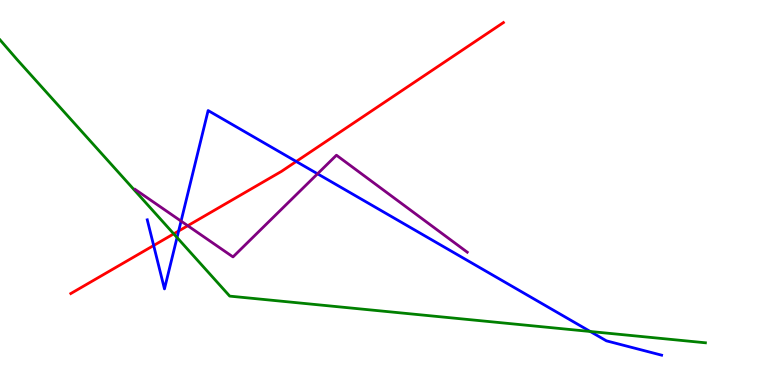[{'lines': ['blue', 'red'], 'intersections': [{'x': 1.98, 'y': 3.62}, {'x': 2.31, 'y': 4.0}, {'x': 3.82, 'y': 5.81}]}, {'lines': ['green', 'red'], 'intersections': [{'x': 2.24, 'y': 3.93}]}, {'lines': ['purple', 'red'], 'intersections': [{'x': 2.42, 'y': 4.14}]}, {'lines': ['blue', 'green'], 'intersections': [{'x': 2.28, 'y': 3.83}, {'x': 7.62, 'y': 1.39}]}, {'lines': ['blue', 'purple'], 'intersections': [{'x': 2.34, 'y': 4.26}, {'x': 4.1, 'y': 5.49}]}, {'lines': ['green', 'purple'], 'intersections': []}]